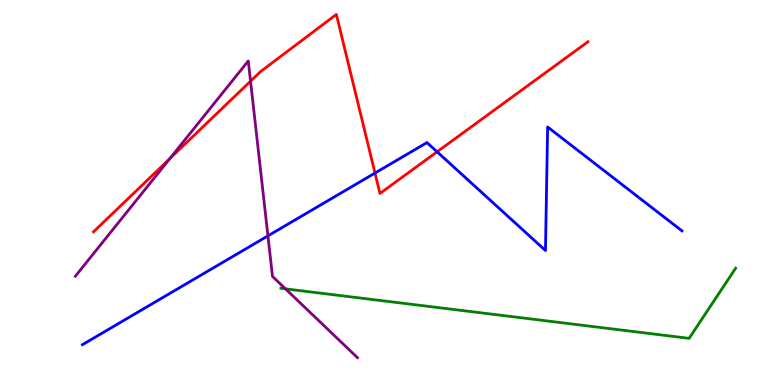[{'lines': ['blue', 'red'], 'intersections': [{'x': 4.84, 'y': 5.5}, {'x': 5.64, 'y': 6.06}]}, {'lines': ['green', 'red'], 'intersections': []}, {'lines': ['purple', 'red'], 'intersections': [{'x': 2.19, 'y': 5.88}, {'x': 3.23, 'y': 7.89}]}, {'lines': ['blue', 'green'], 'intersections': []}, {'lines': ['blue', 'purple'], 'intersections': [{'x': 3.46, 'y': 3.87}]}, {'lines': ['green', 'purple'], 'intersections': [{'x': 3.68, 'y': 2.5}]}]